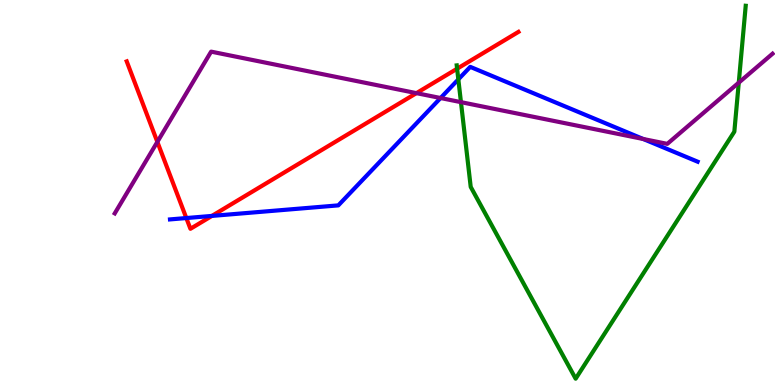[{'lines': ['blue', 'red'], 'intersections': [{'x': 2.4, 'y': 4.34}, {'x': 2.73, 'y': 4.39}]}, {'lines': ['green', 'red'], 'intersections': [{'x': 5.9, 'y': 8.22}]}, {'lines': ['purple', 'red'], 'intersections': [{'x': 2.03, 'y': 6.31}, {'x': 5.37, 'y': 7.58}]}, {'lines': ['blue', 'green'], 'intersections': [{'x': 5.91, 'y': 7.94}]}, {'lines': ['blue', 'purple'], 'intersections': [{'x': 5.68, 'y': 7.45}, {'x': 8.3, 'y': 6.39}]}, {'lines': ['green', 'purple'], 'intersections': [{'x': 5.95, 'y': 7.35}, {'x': 9.53, 'y': 7.85}]}]